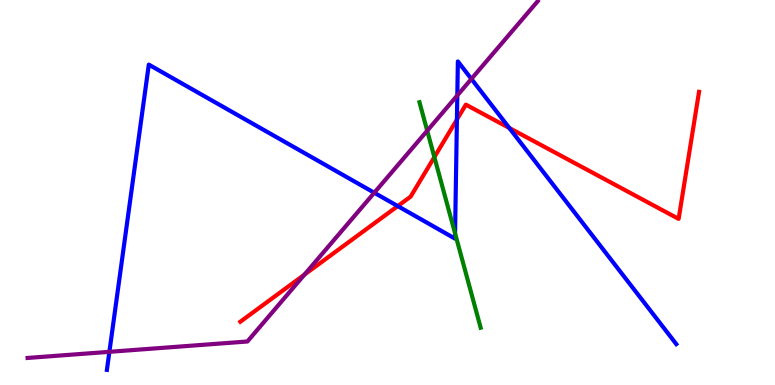[{'lines': ['blue', 'red'], 'intersections': [{'x': 5.13, 'y': 4.65}, {'x': 5.9, 'y': 6.89}, {'x': 6.57, 'y': 6.68}]}, {'lines': ['green', 'red'], 'intersections': [{'x': 5.6, 'y': 5.92}]}, {'lines': ['purple', 'red'], 'intersections': [{'x': 3.93, 'y': 2.87}]}, {'lines': ['blue', 'green'], 'intersections': [{'x': 5.87, 'y': 3.94}]}, {'lines': ['blue', 'purple'], 'intersections': [{'x': 1.41, 'y': 0.862}, {'x': 4.83, 'y': 4.99}, {'x': 5.9, 'y': 7.52}, {'x': 6.08, 'y': 7.95}]}, {'lines': ['green', 'purple'], 'intersections': [{'x': 5.51, 'y': 6.6}]}]